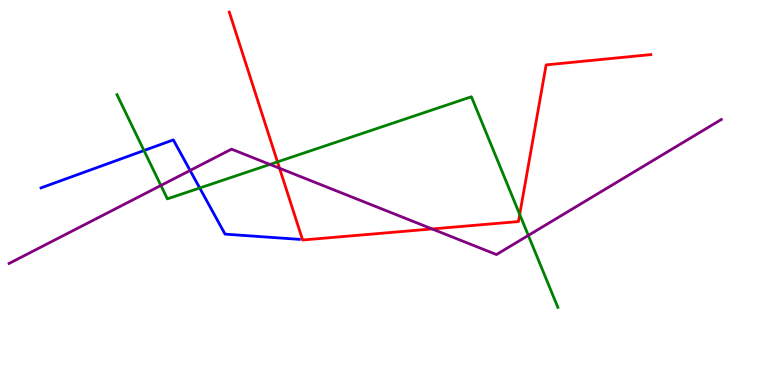[{'lines': ['blue', 'red'], 'intersections': []}, {'lines': ['green', 'red'], 'intersections': [{'x': 3.58, 'y': 5.8}, {'x': 6.71, 'y': 4.43}]}, {'lines': ['purple', 'red'], 'intersections': [{'x': 3.61, 'y': 5.63}, {'x': 5.58, 'y': 4.05}]}, {'lines': ['blue', 'green'], 'intersections': [{'x': 1.86, 'y': 6.09}, {'x': 2.58, 'y': 5.12}]}, {'lines': ['blue', 'purple'], 'intersections': [{'x': 2.45, 'y': 5.57}]}, {'lines': ['green', 'purple'], 'intersections': [{'x': 2.08, 'y': 5.18}, {'x': 3.48, 'y': 5.73}, {'x': 6.82, 'y': 3.89}]}]